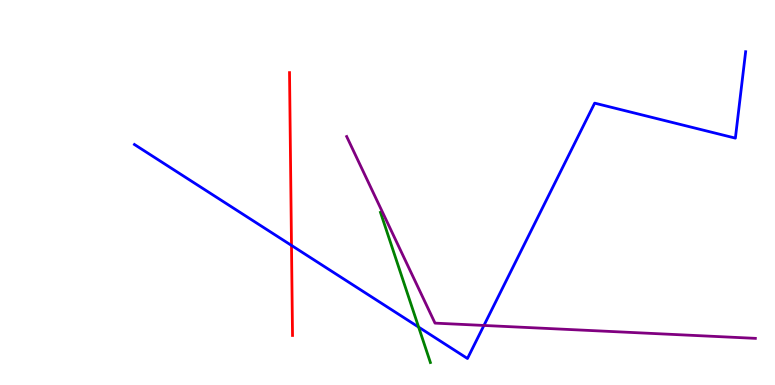[{'lines': ['blue', 'red'], 'intersections': [{'x': 3.76, 'y': 3.63}]}, {'lines': ['green', 'red'], 'intersections': []}, {'lines': ['purple', 'red'], 'intersections': []}, {'lines': ['blue', 'green'], 'intersections': [{'x': 5.4, 'y': 1.5}]}, {'lines': ['blue', 'purple'], 'intersections': [{'x': 6.24, 'y': 1.55}]}, {'lines': ['green', 'purple'], 'intersections': []}]